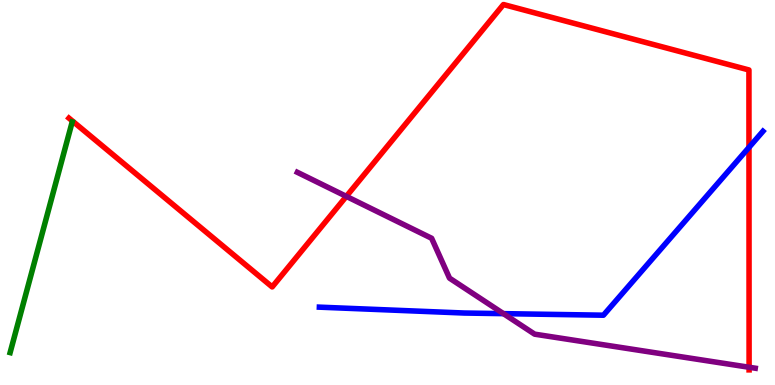[{'lines': ['blue', 'red'], 'intersections': [{'x': 9.66, 'y': 6.17}]}, {'lines': ['green', 'red'], 'intersections': []}, {'lines': ['purple', 'red'], 'intersections': [{'x': 4.47, 'y': 4.9}, {'x': 9.67, 'y': 0.461}]}, {'lines': ['blue', 'green'], 'intersections': []}, {'lines': ['blue', 'purple'], 'intersections': [{'x': 6.5, 'y': 1.85}]}, {'lines': ['green', 'purple'], 'intersections': []}]